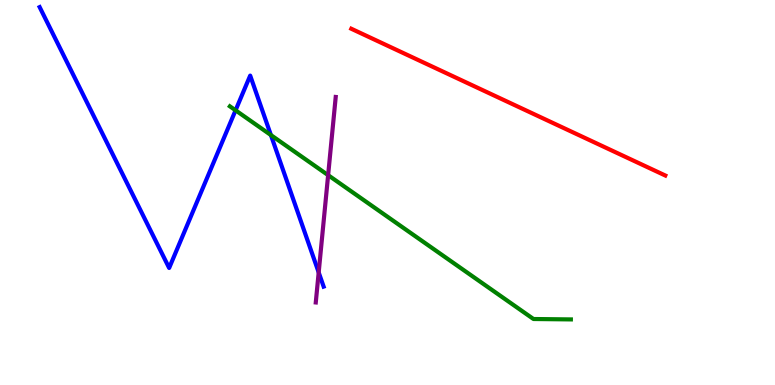[{'lines': ['blue', 'red'], 'intersections': []}, {'lines': ['green', 'red'], 'intersections': []}, {'lines': ['purple', 'red'], 'intersections': []}, {'lines': ['blue', 'green'], 'intersections': [{'x': 3.04, 'y': 7.13}, {'x': 3.5, 'y': 6.49}]}, {'lines': ['blue', 'purple'], 'intersections': [{'x': 4.11, 'y': 2.92}]}, {'lines': ['green', 'purple'], 'intersections': [{'x': 4.23, 'y': 5.45}]}]